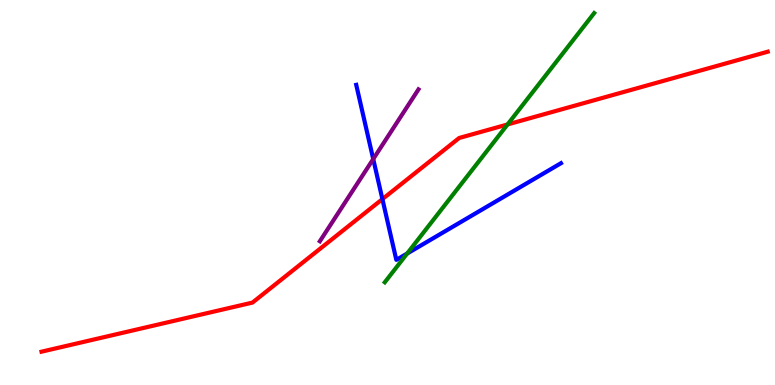[{'lines': ['blue', 'red'], 'intersections': [{'x': 4.93, 'y': 4.83}]}, {'lines': ['green', 'red'], 'intersections': [{'x': 6.55, 'y': 6.77}]}, {'lines': ['purple', 'red'], 'intersections': []}, {'lines': ['blue', 'green'], 'intersections': [{'x': 5.25, 'y': 3.41}]}, {'lines': ['blue', 'purple'], 'intersections': [{'x': 4.82, 'y': 5.87}]}, {'lines': ['green', 'purple'], 'intersections': []}]